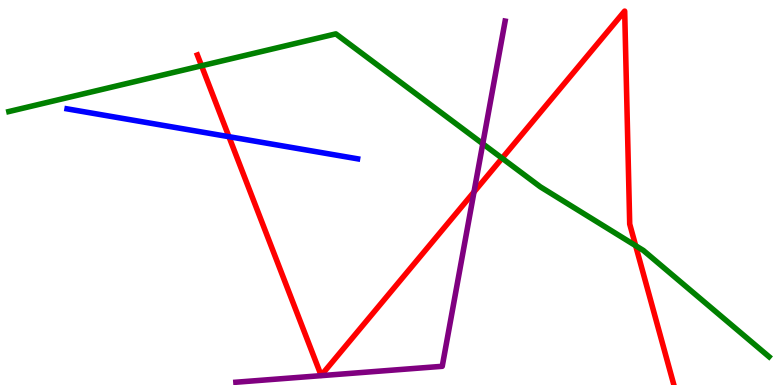[{'lines': ['blue', 'red'], 'intersections': [{'x': 2.95, 'y': 6.45}]}, {'lines': ['green', 'red'], 'intersections': [{'x': 2.6, 'y': 8.29}, {'x': 6.48, 'y': 5.89}, {'x': 8.2, 'y': 3.62}]}, {'lines': ['purple', 'red'], 'intersections': [{'x': 6.12, 'y': 5.01}]}, {'lines': ['blue', 'green'], 'intersections': []}, {'lines': ['blue', 'purple'], 'intersections': []}, {'lines': ['green', 'purple'], 'intersections': [{'x': 6.23, 'y': 6.27}]}]